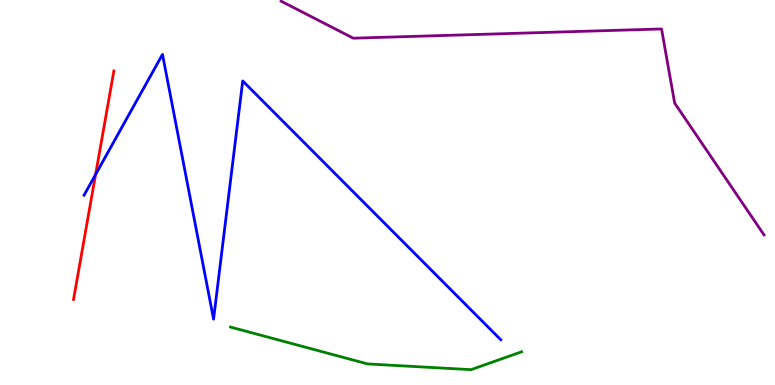[{'lines': ['blue', 'red'], 'intersections': [{'x': 1.23, 'y': 5.47}]}, {'lines': ['green', 'red'], 'intersections': []}, {'lines': ['purple', 'red'], 'intersections': []}, {'lines': ['blue', 'green'], 'intersections': []}, {'lines': ['blue', 'purple'], 'intersections': []}, {'lines': ['green', 'purple'], 'intersections': []}]